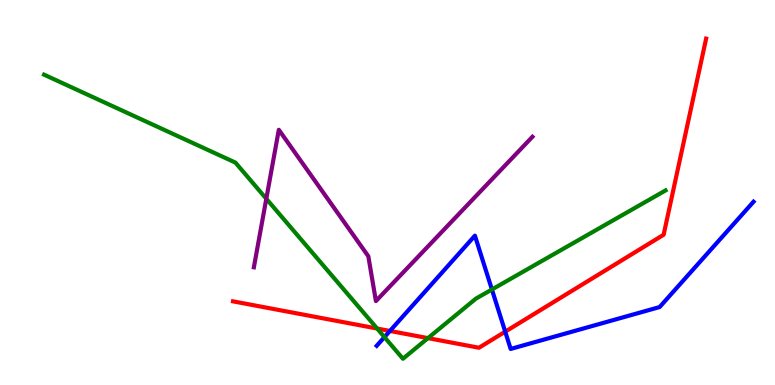[{'lines': ['blue', 'red'], 'intersections': [{'x': 5.03, 'y': 1.4}, {'x': 6.52, 'y': 1.39}]}, {'lines': ['green', 'red'], 'intersections': [{'x': 4.87, 'y': 1.47}, {'x': 5.52, 'y': 1.22}]}, {'lines': ['purple', 'red'], 'intersections': []}, {'lines': ['blue', 'green'], 'intersections': [{'x': 4.96, 'y': 1.24}, {'x': 6.35, 'y': 2.48}]}, {'lines': ['blue', 'purple'], 'intersections': []}, {'lines': ['green', 'purple'], 'intersections': [{'x': 3.44, 'y': 4.84}]}]